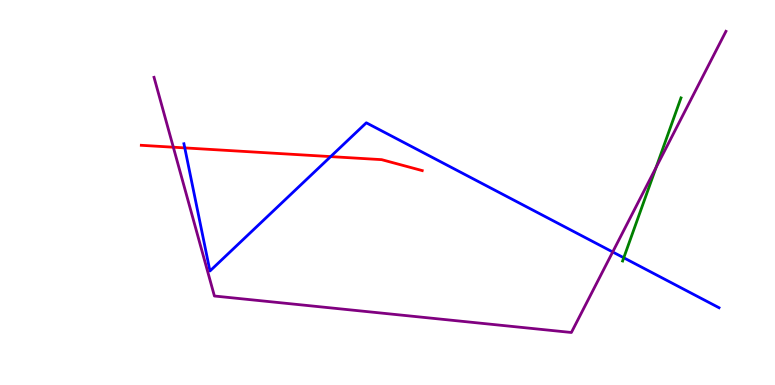[{'lines': ['blue', 'red'], 'intersections': [{'x': 2.38, 'y': 6.16}, {'x': 4.27, 'y': 5.93}]}, {'lines': ['green', 'red'], 'intersections': []}, {'lines': ['purple', 'red'], 'intersections': [{'x': 2.24, 'y': 6.18}]}, {'lines': ['blue', 'green'], 'intersections': [{'x': 8.05, 'y': 3.3}]}, {'lines': ['blue', 'purple'], 'intersections': [{'x': 7.91, 'y': 3.46}]}, {'lines': ['green', 'purple'], 'intersections': [{'x': 8.47, 'y': 5.65}]}]